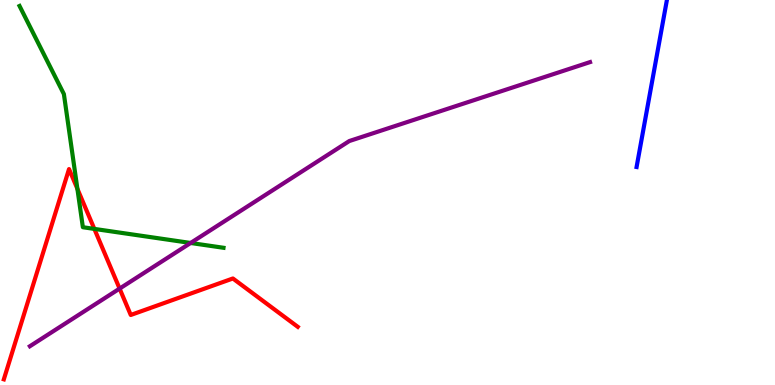[{'lines': ['blue', 'red'], 'intersections': []}, {'lines': ['green', 'red'], 'intersections': [{'x': 0.999, 'y': 5.1}, {'x': 1.22, 'y': 4.05}]}, {'lines': ['purple', 'red'], 'intersections': [{'x': 1.54, 'y': 2.5}]}, {'lines': ['blue', 'green'], 'intersections': []}, {'lines': ['blue', 'purple'], 'intersections': []}, {'lines': ['green', 'purple'], 'intersections': [{'x': 2.46, 'y': 3.69}]}]